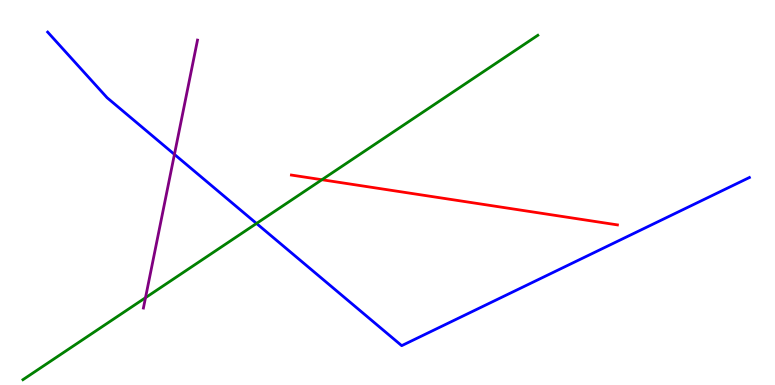[{'lines': ['blue', 'red'], 'intersections': []}, {'lines': ['green', 'red'], 'intersections': [{'x': 4.15, 'y': 5.33}]}, {'lines': ['purple', 'red'], 'intersections': []}, {'lines': ['blue', 'green'], 'intersections': [{'x': 3.31, 'y': 4.2}]}, {'lines': ['blue', 'purple'], 'intersections': [{'x': 2.25, 'y': 5.99}]}, {'lines': ['green', 'purple'], 'intersections': [{'x': 1.88, 'y': 2.27}]}]